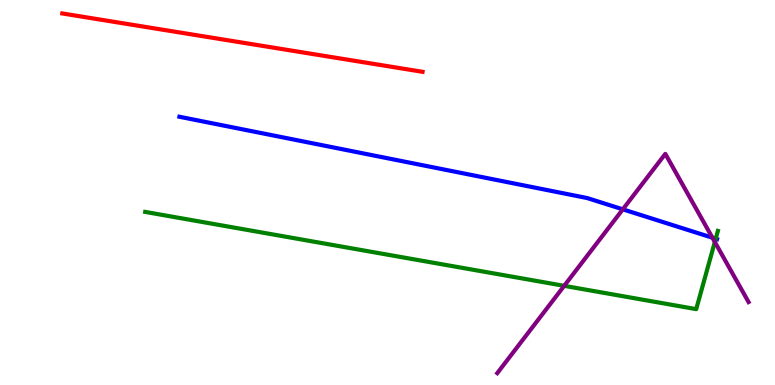[{'lines': ['blue', 'red'], 'intersections': []}, {'lines': ['green', 'red'], 'intersections': []}, {'lines': ['purple', 'red'], 'intersections': []}, {'lines': ['blue', 'green'], 'intersections': [{'x': 9.23, 'y': 3.8}]}, {'lines': ['blue', 'purple'], 'intersections': [{'x': 8.04, 'y': 4.56}, {'x': 9.19, 'y': 3.83}]}, {'lines': ['green', 'purple'], 'intersections': [{'x': 7.28, 'y': 2.58}, {'x': 9.22, 'y': 3.71}]}]